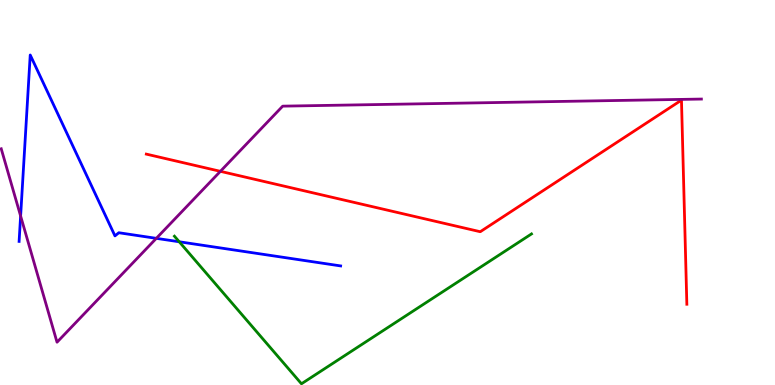[{'lines': ['blue', 'red'], 'intersections': []}, {'lines': ['green', 'red'], 'intersections': []}, {'lines': ['purple', 'red'], 'intersections': [{'x': 2.84, 'y': 5.55}]}, {'lines': ['blue', 'green'], 'intersections': [{'x': 2.31, 'y': 3.72}]}, {'lines': ['blue', 'purple'], 'intersections': [{'x': 0.266, 'y': 4.39}, {'x': 2.02, 'y': 3.81}]}, {'lines': ['green', 'purple'], 'intersections': []}]